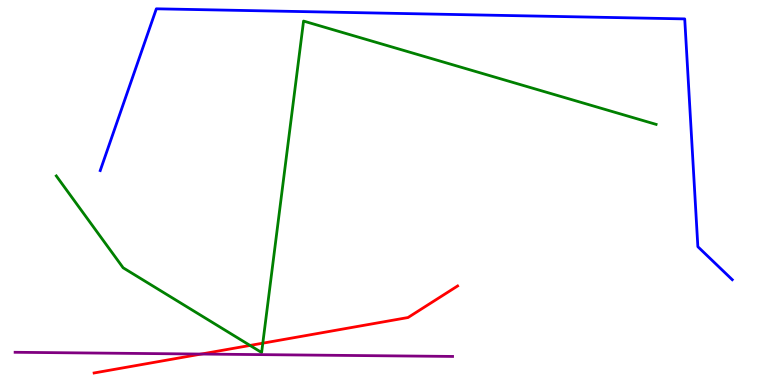[{'lines': ['blue', 'red'], 'intersections': []}, {'lines': ['green', 'red'], 'intersections': [{'x': 3.23, 'y': 1.03}, {'x': 3.39, 'y': 1.09}]}, {'lines': ['purple', 'red'], 'intersections': [{'x': 2.6, 'y': 0.804}]}, {'lines': ['blue', 'green'], 'intersections': []}, {'lines': ['blue', 'purple'], 'intersections': []}, {'lines': ['green', 'purple'], 'intersections': []}]